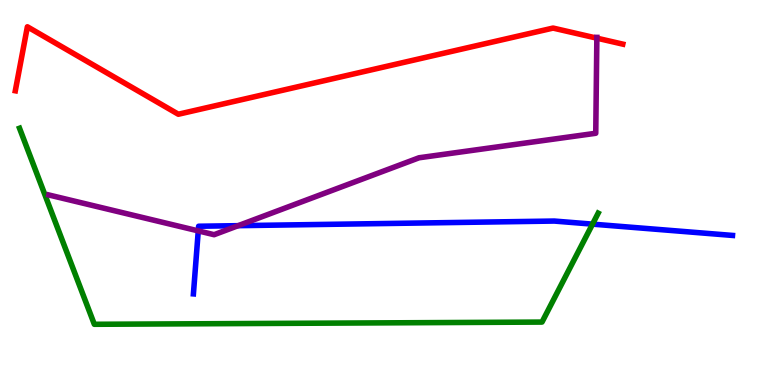[{'lines': ['blue', 'red'], 'intersections': []}, {'lines': ['green', 'red'], 'intersections': []}, {'lines': ['purple', 'red'], 'intersections': [{'x': 7.7, 'y': 9.01}]}, {'lines': ['blue', 'green'], 'intersections': [{'x': 7.65, 'y': 4.18}]}, {'lines': ['blue', 'purple'], 'intersections': [{'x': 2.56, 'y': 4.0}, {'x': 3.07, 'y': 4.14}]}, {'lines': ['green', 'purple'], 'intersections': []}]